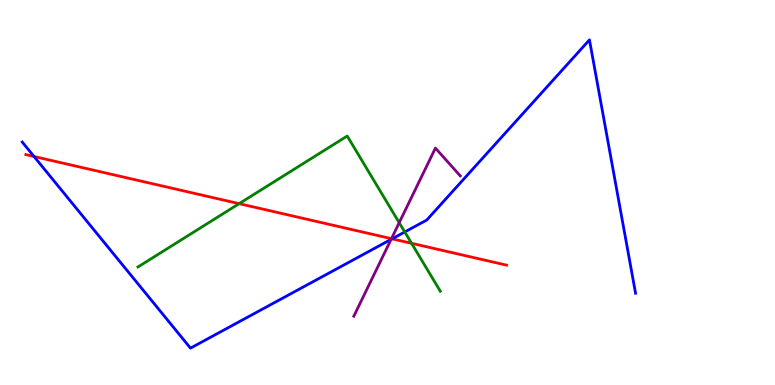[{'lines': ['blue', 'red'], 'intersections': [{'x': 0.439, 'y': 5.94}, {'x': 5.06, 'y': 3.8}]}, {'lines': ['green', 'red'], 'intersections': [{'x': 3.09, 'y': 4.71}, {'x': 5.31, 'y': 3.68}]}, {'lines': ['purple', 'red'], 'intersections': [{'x': 5.05, 'y': 3.8}]}, {'lines': ['blue', 'green'], 'intersections': [{'x': 5.22, 'y': 3.97}]}, {'lines': ['blue', 'purple'], 'intersections': [{'x': 5.05, 'y': 3.78}]}, {'lines': ['green', 'purple'], 'intersections': [{'x': 5.15, 'y': 4.22}]}]